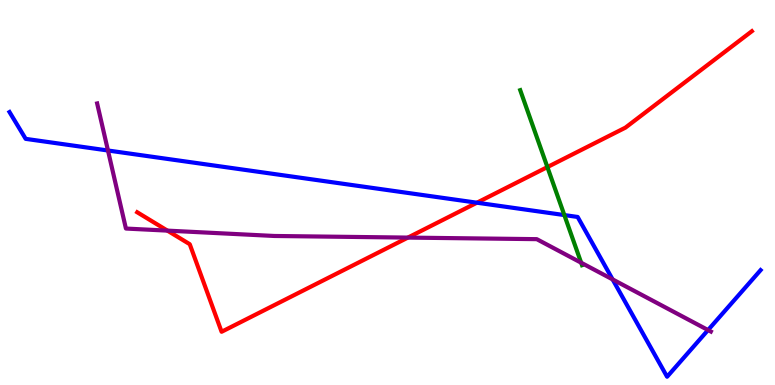[{'lines': ['blue', 'red'], 'intersections': [{'x': 6.15, 'y': 4.73}]}, {'lines': ['green', 'red'], 'intersections': [{'x': 7.06, 'y': 5.66}]}, {'lines': ['purple', 'red'], 'intersections': [{'x': 2.16, 'y': 4.01}, {'x': 5.26, 'y': 3.83}]}, {'lines': ['blue', 'green'], 'intersections': [{'x': 7.28, 'y': 4.41}]}, {'lines': ['blue', 'purple'], 'intersections': [{'x': 1.39, 'y': 6.09}, {'x': 7.9, 'y': 2.74}, {'x': 9.14, 'y': 1.43}]}, {'lines': ['green', 'purple'], 'intersections': [{'x': 7.5, 'y': 3.18}]}]